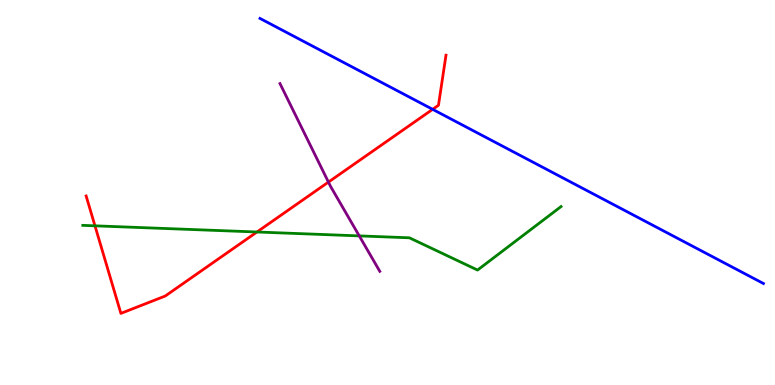[{'lines': ['blue', 'red'], 'intersections': [{'x': 5.58, 'y': 7.16}]}, {'lines': ['green', 'red'], 'intersections': [{'x': 1.23, 'y': 4.13}, {'x': 3.32, 'y': 3.97}]}, {'lines': ['purple', 'red'], 'intersections': [{'x': 4.24, 'y': 5.27}]}, {'lines': ['blue', 'green'], 'intersections': []}, {'lines': ['blue', 'purple'], 'intersections': []}, {'lines': ['green', 'purple'], 'intersections': [{'x': 4.64, 'y': 3.87}]}]